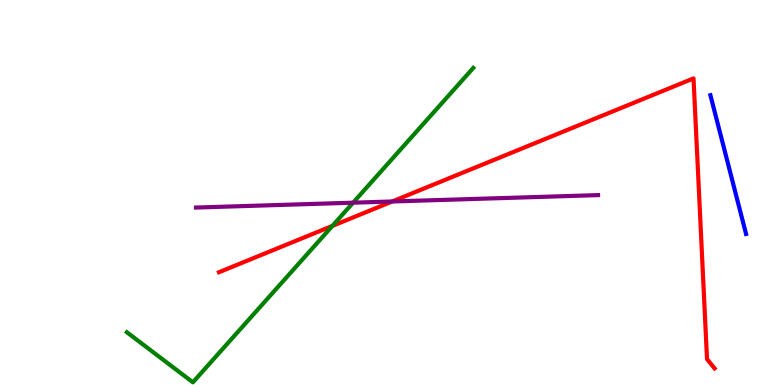[{'lines': ['blue', 'red'], 'intersections': []}, {'lines': ['green', 'red'], 'intersections': [{'x': 4.29, 'y': 4.13}]}, {'lines': ['purple', 'red'], 'intersections': [{'x': 5.06, 'y': 4.77}]}, {'lines': ['blue', 'green'], 'intersections': []}, {'lines': ['blue', 'purple'], 'intersections': []}, {'lines': ['green', 'purple'], 'intersections': [{'x': 4.56, 'y': 4.74}]}]